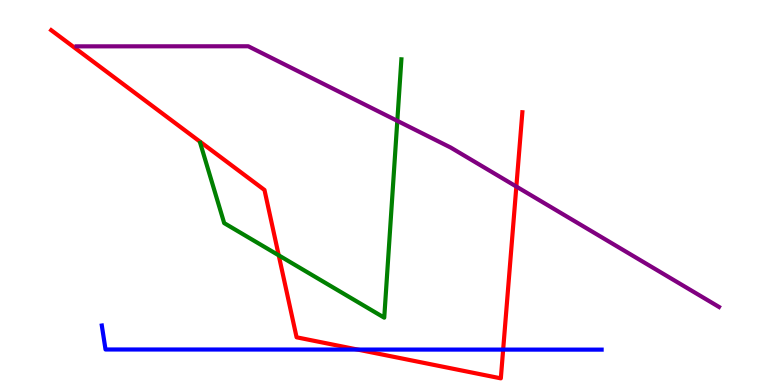[{'lines': ['blue', 'red'], 'intersections': [{'x': 4.61, 'y': 0.92}, {'x': 6.49, 'y': 0.919}]}, {'lines': ['green', 'red'], 'intersections': [{'x': 3.6, 'y': 3.37}]}, {'lines': ['purple', 'red'], 'intersections': [{'x': 6.66, 'y': 5.15}]}, {'lines': ['blue', 'green'], 'intersections': []}, {'lines': ['blue', 'purple'], 'intersections': []}, {'lines': ['green', 'purple'], 'intersections': [{'x': 5.13, 'y': 6.86}]}]